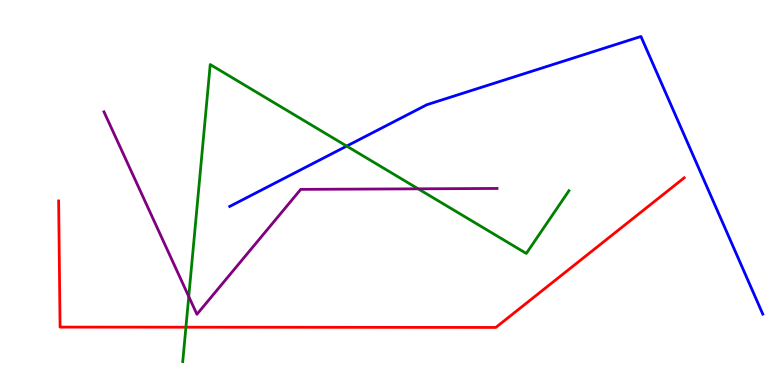[{'lines': ['blue', 'red'], 'intersections': []}, {'lines': ['green', 'red'], 'intersections': [{'x': 2.4, 'y': 1.5}]}, {'lines': ['purple', 'red'], 'intersections': []}, {'lines': ['blue', 'green'], 'intersections': [{'x': 4.47, 'y': 6.21}]}, {'lines': ['blue', 'purple'], 'intersections': []}, {'lines': ['green', 'purple'], 'intersections': [{'x': 2.44, 'y': 2.3}, {'x': 5.4, 'y': 5.1}]}]